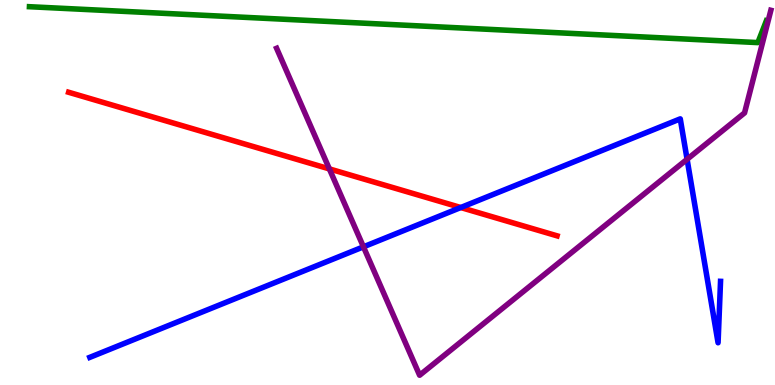[{'lines': ['blue', 'red'], 'intersections': [{'x': 5.95, 'y': 4.61}]}, {'lines': ['green', 'red'], 'intersections': []}, {'lines': ['purple', 'red'], 'intersections': [{'x': 4.25, 'y': 5.61}]}, {'lines': ['blue', 'green'], 'intersections': []}, {'lines': ['blue', 'purple'], 'intersections': [{'x': 4.69, 'y': 3.59}, {'x': 8.87, 'y': 5.86}]}, {'lines': ['green', 'purple'], 'intersections': []}]